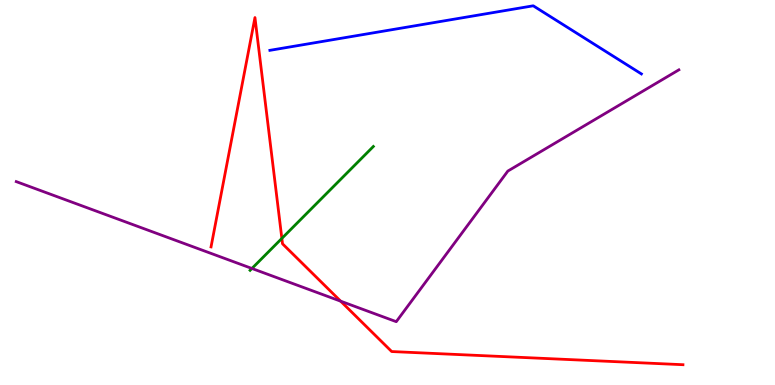[{'lines': ['blue', 'red'], 'intersections': []}, {'lines': ['green', 'red'], 'intersections': [{'x': 3.64, 'y': 3.81}]}, {'lines': ['purple', 'red'], 'intersections': [{'x': 4.4, 'y': 2.18}]}, {'lines': ['blue', 'green'], 'intersections': []}, {'lines': ['blue', 'purple'], 'intersections': []}, {'lines': ['green', 'purple'], 'intersections': [{'x': 3.25, 'y': 3.03}]}]